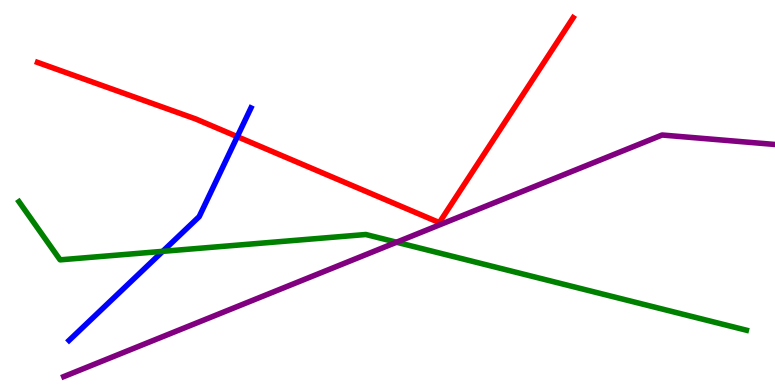[{'lines': ['blue', 'red'], 'intersections': [{'x': 3.06, 'y': 6.45}]}, {'lines': ['green', 'red'], 'intersections': []}, {'lines': ['purple', 'red'], 'intersections': []}, {'lines': ['blue', 'green'], 'intersections': [{'x': 2.1, 'y': 3.47}]}, {'lines': ['blue', 'purple'], 'intersections': []}, {'lines': ['green', 'purple'], 'intersections': [{'x': 5.12, 'y': 3.71}]}]